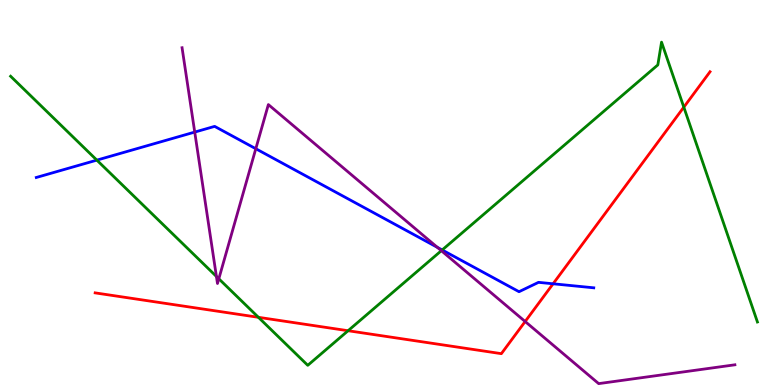[{'lines': ['blue', 'red'], 'intersections': [{'x': 7.14, 'y': 2.63}]}, {'lines': ['green', 'red'], 'intersections': [{'x': 3.33, 'y': 1.76}, {'x': 4.49, 'y': 1.41}, {'x': 8.82, 'y': 7.22}]}, {'lines': ['purple', 'red'], 'intersections': [{'x': 6.78, 'y': 1.65}]}, {'lines': ['blue', 'green'], 'intersections': [{'x': 1.25, 'y': 5.84}, {'x': 5.71, 'y': 3.51}]}, {'lines': ['blue', 'purple'], 'intersections': [{'x': 2.51, 'y': 6.57}, {'x': 3.3, 'y': 6.14}, {'x': 5.64, 'y': 3.58}]}, {'lines': ['green', 'purple'], 'intersections': [{'x': 2.79, 'y': 2.82}, {'x': 2.82, 'y': 2.76}, {'x': 5.69, 'y': 3.49}]}]